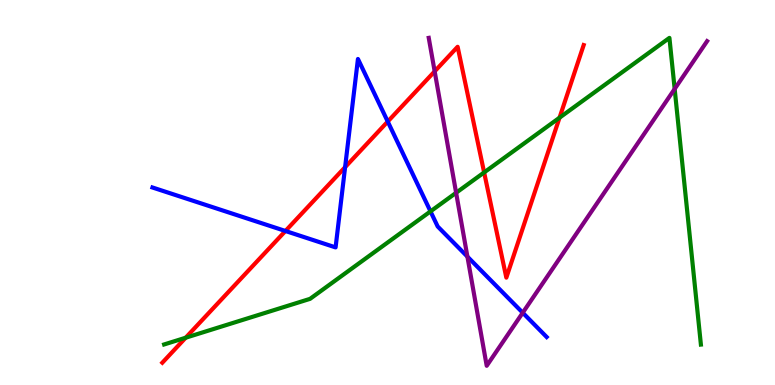[{'lines': ['blue', 'red'], 'intersections': [{'x': 3.68, 'y': 4.0}, {'x': 4.45, 'y': 5.66}, {'x': 5.0, 'y': 6.84}]}, {'lines': ['green', 'red'], 'intersections': [{'x': 2.4, 'y': 1.23}, {'x': 6.25, 'y': 5.52}, {'x': 7.22, 'y': 6.94}]}, {'lines': ['purple', 'red'], 'intersections': [{'x': 5.61, 'y': 8.15}]}, {'lines': ['blue', 'green'], 'intersections': [{'x': 5.55, 'y': 4.51}]}, {'lines': ['blue', 'purple'], 'intersections': [{'x': 6.03, 'y': 3.33}, {'x': 6.74, 'y': 1.88}]}, {'lines': ['green', 'purple'], 'intersections': [{'x': 5.89, 'y': 4.99}, {'x': 8.71, 'y': 7.69}]}]